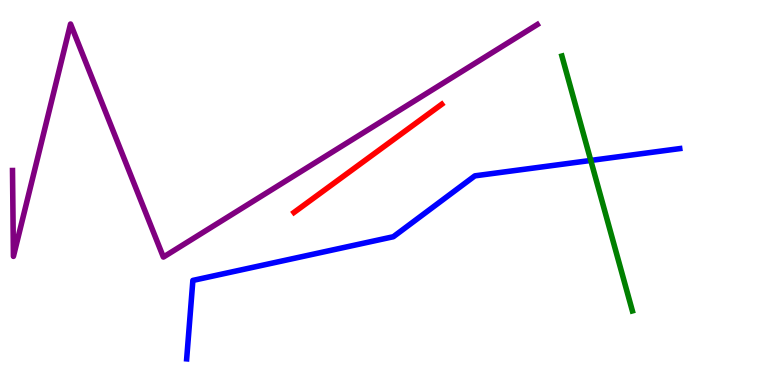[{'lines': ['blue', 'red'], 'intersections': []}, {'lines': ['green', 'red'], 'intersections': []}, {'lines': ['purple', 'red'], 'intersections': []}, {'lines': ['blue', 'green'], 'intersections': [{'x': 7.62, 'y': 5.83}]}, {'lines': ['blue', 'purple'], 'intersections': []}, {'lines': ['green', 'purple'], 'intersections': []}]